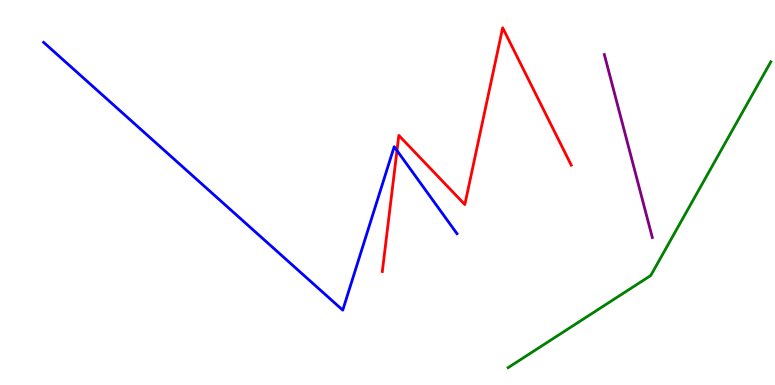[{'lines': ['blue', 'red'], 'intersections': [{'x': 5.12, 'y': 6.09}]}, {'lines': ['green', 'red'], 'intersections': []}, {'lines': ['purple', 'red'], 'intersections': []}, {'lines': ['blue', 'green'], 'intersections': []}, {'lines': ['blue', 'purple'], 'intersections': []}, {'lines': ['green', 'purple'], 'intersections': []}]